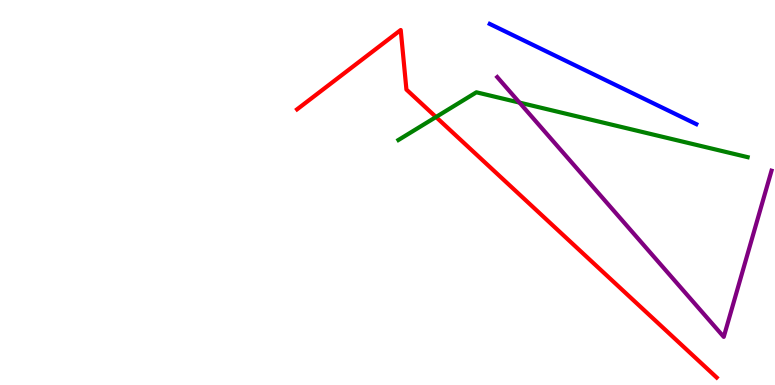[{'lines': ['blue', 'red'], 'intersections': []}, {'lines': ['green', 'red'], 'intersections': [{'x': 5.63, 'y': 6.96}]}, {'lines': ['purple', 'red'], 'intersections': []}, {'lines': ['blue', 'green'], 'intersections': []}, {'lines': ['blue', 'purple'], 'intersections': []}, {'lines': ['green', 'purple'], 'intersections': [{'x': 6.7, 'y': 7.34}]}]